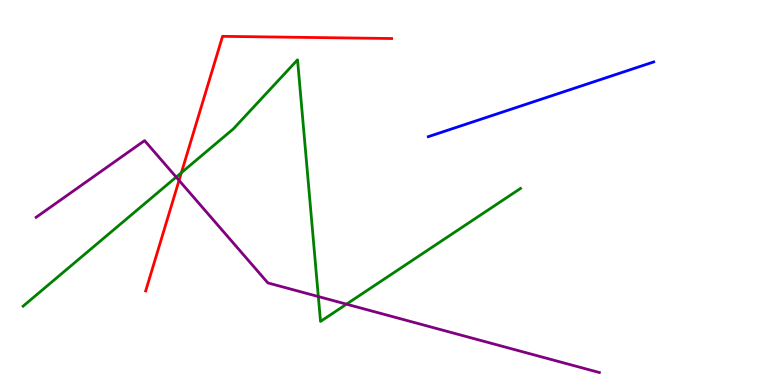[{'lines': ['blue', 'red'], 'intersections': []}, {'lines': ['green', 'red'], 'intersections': [{'x': 2.34, 'y': 5.51}]}, {'lines': ['purple', 'red'], 'intersections': [{'x': 2.31, 'y': 5.31}]}, {'lines': ['blue', 'green'], 'intersections': []}, {'lines': ['blue', 'purple'], 'intersections': []}, {'lines': ['green', 'purple'], 'intersections': [{'x': 2.27, 'y': 5.4}, {'x': 4.11, 'y': 2.3}, {'x': 4.47, 'y': 2.1}]}]